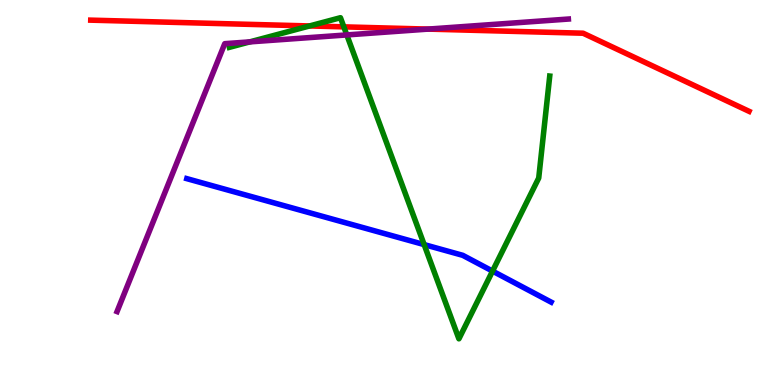[{'lines': ['blue', 'red'], 'intersections': []}, {'lines': ['green', 'red'], 'intersections': [{'x': 3.99, 'y': 9.33}, {'x': 4.44, 'y': 9.3}]}, {'lines': ['purple', 'red'], 'intersections': [{'x': 5.52, 'y': 9.24}]}, {'lines': ['blue', 'green'], 'intersections': [{'x': 5.47, 'y': 3.65}, {'x': 6.36, 'y': 2.96}]}, {'lines': ['blue', 'purple'], 'intersections': []}, {'lines': ['green', 'purple'], 'intersections': [{'x': 3.22, 'y': 8.91}, {'x': 4.47, 'y': 9.09}]}]